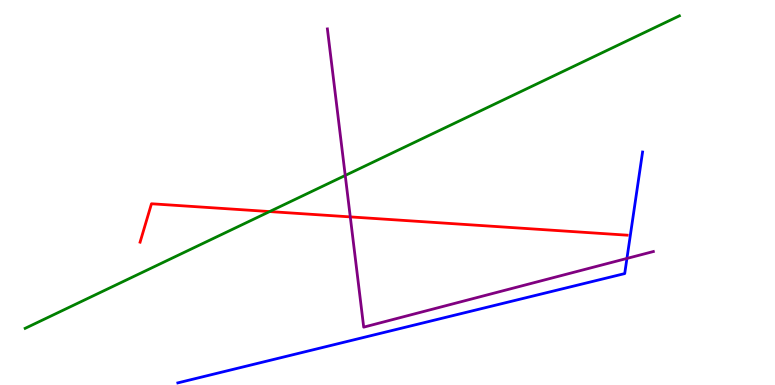[{'lines': ['blue', 'red'], 'intersections': []}, {'lines': ['green', 'red'], 'intersections': [{'x': 3.48, 'y': 4.5}]}, {'lines': ['purple', 'red'], 'intersections': [{'x': 4.52, 'y': 4.37}]}, {'lines': ['blue', 'green'], 'intersections': []}, {'lines': ['blue', 'purple'], 'intersections': [{'x': 8.09, 'y': 3.29}]}, {'lines': ['green', 'purple'], 'intersections': [{'x': 4.45, 'y': 5.44}]}]